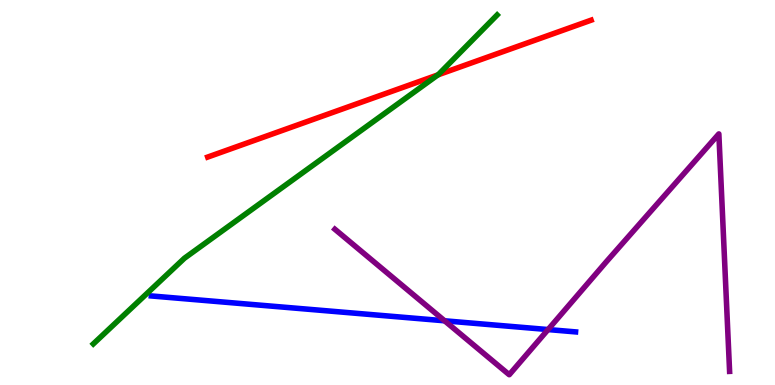[{'lines': ['blue', 'red'], 'intersections': []}, {'lines': ['green', 'red'], 'intersections': [{'x': 5.65, 'y': 8.06}]}, {'lines': ['purple', 'red'], 'intersections': []}, {'lines': ['blue', 'green'], 'intersections': []}, {'lines': ['blue', 'purple'], 'intersections': [{'x': 5.74, 'y': 1.67}, {'x': 7.07, 'y': 1.44}]}, {'lines': ['green', 'purple'], 'intersections': []}]